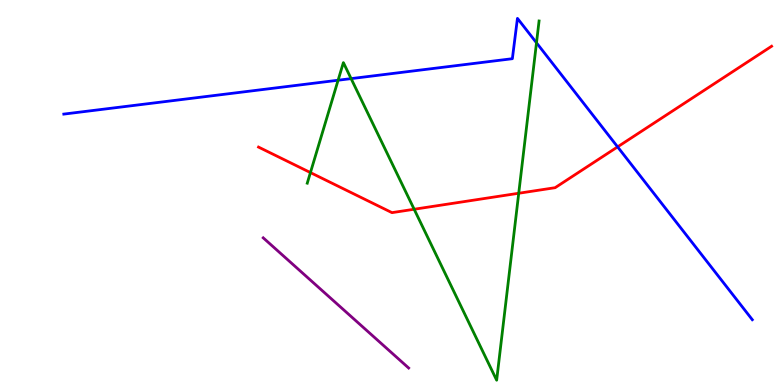[{'lines': ['blue', 'red'], 'intersections': [{'x': 7.97, 'y': 6.19}]}, {'lines': ['green', 'red'], 'intersections': [{'x': 4.01, 'y': 5.52}, {'x': 5.34, 'y': 4.56}, {'x': 6.69, 'y': 4.98}]}, {'lines': ['purple', 'red'], 'intersections': []}, {'lines': ['blue', 'green'], 'intersections': [{'x': 4.36, 'y': 7.92}, {'x': 4.53, 'y': 7.96}, {'x': 6.92, 'y': 8.89}]}, {'lines': ['blue', 'purple'], 'intersections': []}, {'lines': ['green', 'purple'], 'intersections': []}]